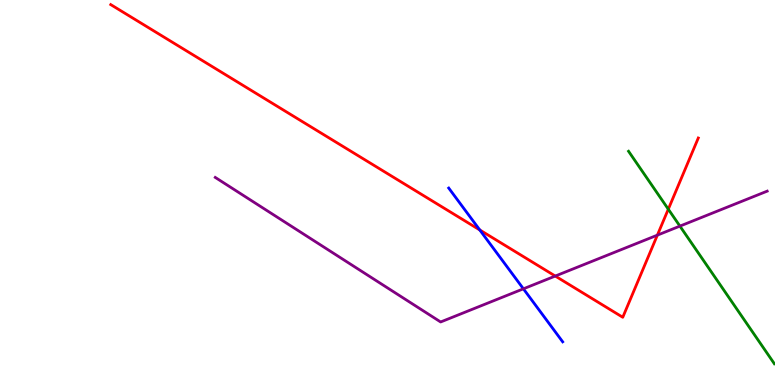[{'lines': ['blue', 'red'], 'intersections': [{'x': 6.19, 'y': 4.03}]}, {'lines': ['green', 'red'], 'intersections': [{'x': 8.62, 'y': 4.57}]}, {'lines': ['purple', 'red'], 'intersections': [{'x': 7.16, 'y': 2.83}, {'x': 8.48, 'y': 3.89}]}, {'lines': ['blue', 'green'], 'intersections': []}, {'lines': ['blue', 'purple'], 'intersections': [{'x': 6.75, 'y': 2.5}]}, {'lines': ['green', 'purple'], 'intersections': [{'x': 8.77, 'y': 4.13}]}]